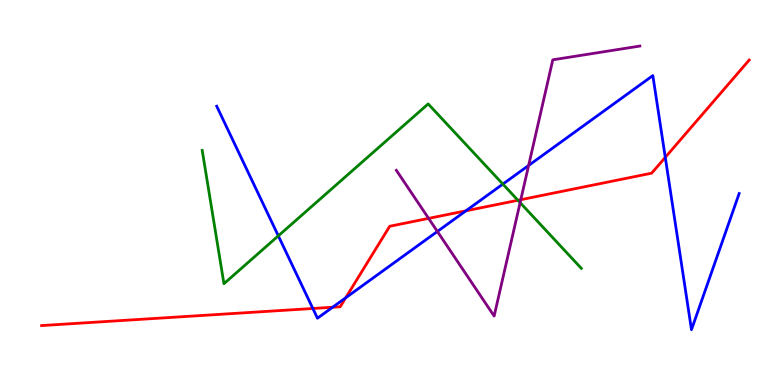[{'lines': ['blue', 'red'], 'intersections': [{'x': 4.04, 'y': 1.99}, {'x': 4.29, 'y': 2.02}, {'x': 4.46, 'y': 2.27}, {'x': 6.01, 'y': 4.52}, {'x': 8.58, 'y': 5.91}]}, {'lines': ['green', 'red'], 'intersections': [{'x': 6.68, 'y': 4.8}]}, {'lines': ['purple', 'red'], 'intersections': [{'x': 5.53, 'y': 4.33}, {'x': 6.72, 'y': 4.81}]}, {'lines': ['blue', 'green'], 'intersections': [{'x': 3.59, 'y': 3.87}, {'x': 6.49, 'y': 5.22}]}, {'lines': ['blue', 'purple'], 'intersections': [{'x': 5.64, 'y': 3.99}, {'x': 6.82, 'y': 5.7}]}, {'lines': ['green', 'purple'], 'intersections': [{'x': 6.71, 'y': 4.74}]}]